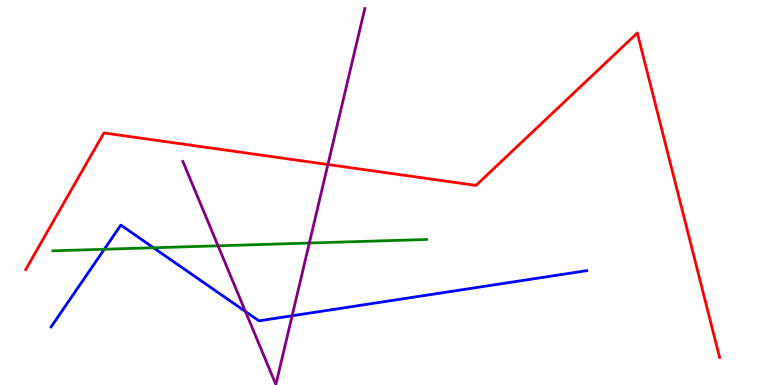[{'lines': ['blue', 'red'], 'intersections': []}, {'lines': ['green', 'red'], 'intersections': []}, {'lines': ['purple', 'red'], 'intersections': [{'x': 4.23, 'y': 5.73}]}, {'lines': ['blue', 'green'], 'intersections': [{'x': 1.35, 'y': 3.53}, {'x': 1.98, 'y': 3.56}]}, {'lines': ['blue', 'purple'], 'intersections': [{'x': 3.17, 'y': 1.91}, {'x': 3.77, 'y': 1.8}]}, {'lines': ['green', 'purple'], 'intersections': [{'x': 2.81, 'y': 3.62}, {'x': 3.99, 'y': 3.69}]}]